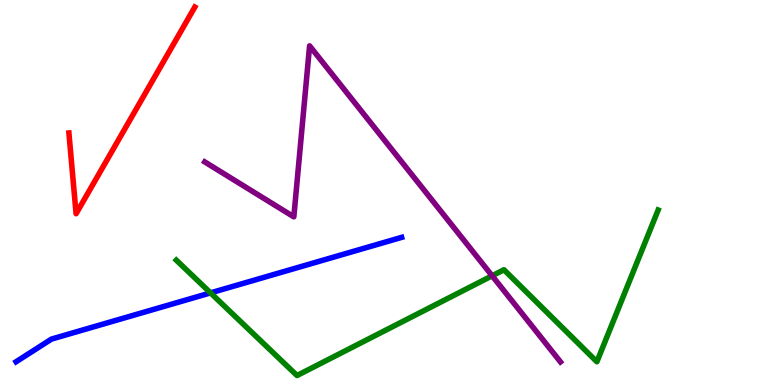[{'lines': ['blue', 'red'], 'intersections': []}, {'lines': ['green', 'red'], 'intersections': []}, {'lines': ['purple', 'red'], 'intersections': []}, {'lines': ['blue', 'green'], 'intersections': [{'x': 2.72, 'y': 2.39}]}, {'lines': ['blue', 'purple'], 'intersections': []}, {'lines': ['green', 'purple'], 'intersections': [{'x': 6.35, 'y': 2.84}]}]